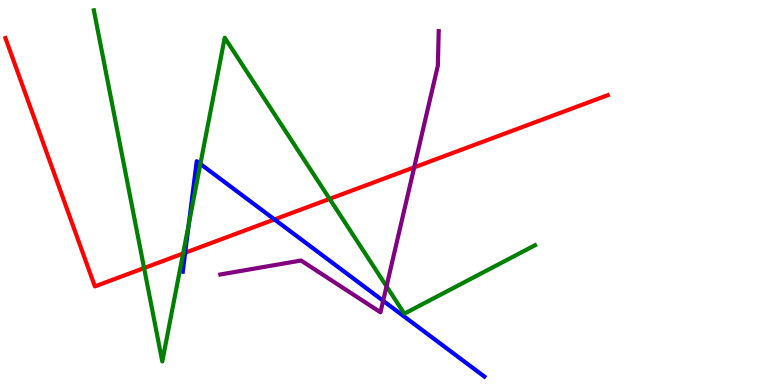[{'lines': ['blue', 'red'], 'intersections': [{'x': 2.39, 'y': 3.44}, {'x': 3.54, 'y': 4.3}]}, {'lines': ['green', 'red'], 'intersections': [{'x': 1.86, 'y': 3.04}, {'x': 2.36, 'y': 3.42}, {'x': 4.25, 'y': 4.83}]}, {'lines': ['purple', 'red'], 'intersections': [{'x': 5.34, 'y': 5.65}]}, {'lines': ['blue', 'green'], 'intersections': [{'x': 2.44, 'y': 4.18}, {'x': 2.59, 'y': 5.74}]}, {'lines': ['blue', 'purple'], 'intersections': [{'x': 4.94, 'y': 2.19}]}, {'lines': ['green', 'purple'], 'intersections': [{'x': 4.99, 'y': 2.56}]}]